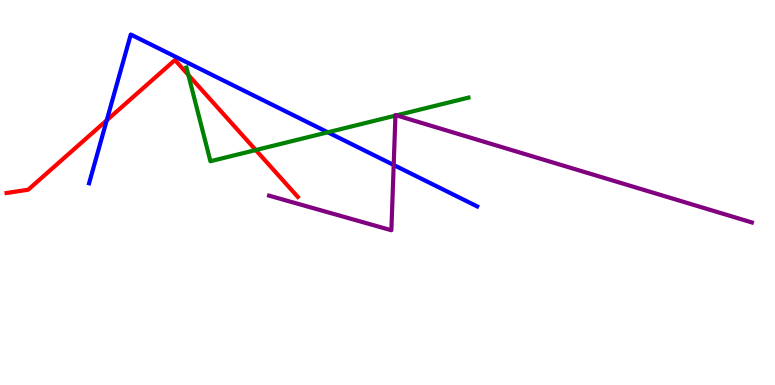[{'lines': ['blue', 'red'], 'intersections': [{'x': 1.38, 'y': 6.88}]}, {'lines': ['green', 'red'], 'intersections': [{'x': 2.43, 'y': 8.05}, {'x': 3.3, 'y': 6.1}]}, {'lines': ['purple', 'red'], 'intersections': []}, {'lines': ['blue', 'green'], 'intersections': [{'x': 4.23, 'y': 6.56}]}, {'lines': ['blue', 'purple'], 'intersections': [{'x': 5.08, 'y': 5.71}]}, {'lines': ['green', 'purple'], 'intersections': [{'x': 5.1, 'y': 7.0}, {'x': 5.12, 'y': 7.0}]}]